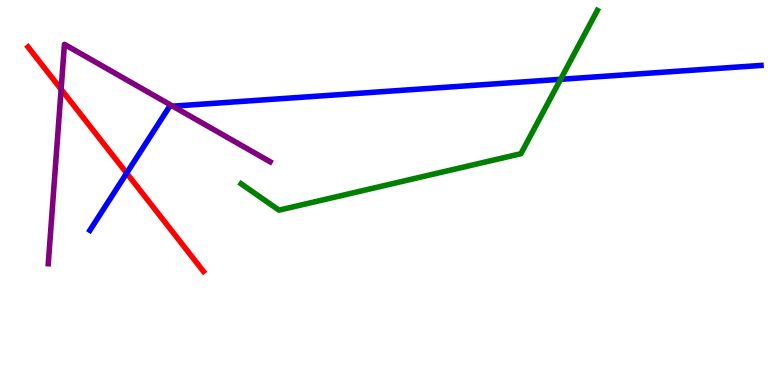[{'lines': ['blue', 'red'], 'intersections': [{'x': 1.63, 'y': 5.5}]}, {'lines': ['green', 'red'], 'intersections': []}, {'lines': ['purple', 'red'], 'intersections': [{'x': 0.789, 'y': 7.68}]}, {'lines': ['blue', 'green'], 'intersections': [{'x': 7.23, 'y': 7.94}]}, {'lines': ['blue', 'purple'], 'intersections': [{'x': 2.23, 'y': 7.24}]}, {'lines': ['green', 'purple'], 'intersections': []}]